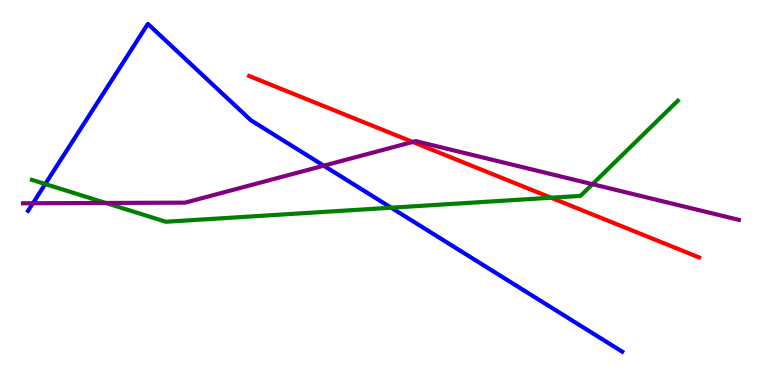[{'lines': ['blue', 'red'], 'intersections': []}, {'lines': ['green', 'red'], 'intersections': [{'x': 7.11, 'y': 4.86}]}, {'lines': ['purple', 'red'], 'intersections': [{'x': 5.33, 'y': 6.31}]}, {'lines': ['blue', 'green'], 'intersections': [{'x': 0.584, 'y': 5.22}, {'x': 5.05, 'y': 4.61}]}, {'lines': ['blue', 'purple'], 'intersections': [{'x': 0.425, 'y': 4.72}, {'x': 4.18, 'y': 5.7}]}, {'lines': ['green', 'purple'], 'intersections': [{'x': 1.36, 'y': 4.73}, {'x': 7.64, 'y': 5.22}]}]